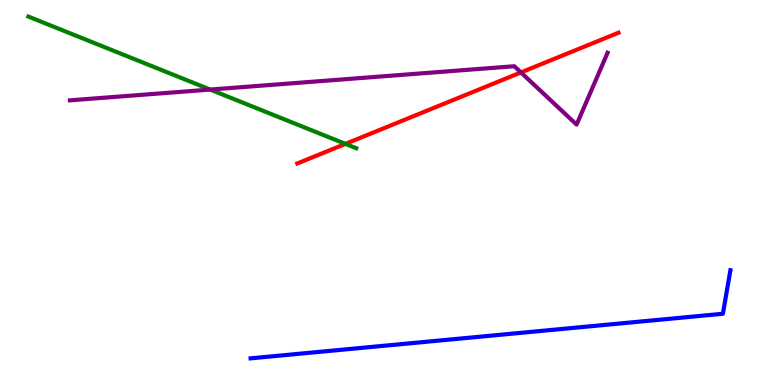[{'lines': ['blue', 'red'], 'intersections': []}, {'lines': ['green', 'red'], 'intersections': [{'x': 4.46, 'y': 6.26}]}, {'lines': ['purple', 'red'], 'intersections': [{'x': 6.72, 'y': 8.12}]}, {'lines': ['blue', 'green'], 'intersections': []}, {'lines': ['blue', 'purple'], 'intersections': []}, {'lines': ['green', 'purple'], 'intersections': [{'x': 2.71, 'y': 7.67}]}]